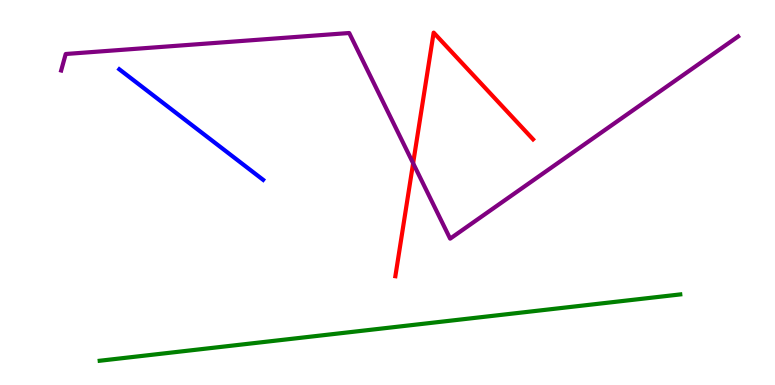[{'lines': ['blue', 'red'], 'intersections': []}, {'lines': ['green', 'red'], 'intersections': []}, {'lines': ['purple', 'red'], 'intersections': [{'x': 5.33, 'y': 5.76}]}, {'lines': ['blue', 'green'], 'intersections': []}, {'lines': ['blue', 'purple'], 'intersections': []}, {'lines': ['green', 'purple'], 'intersections': []}]